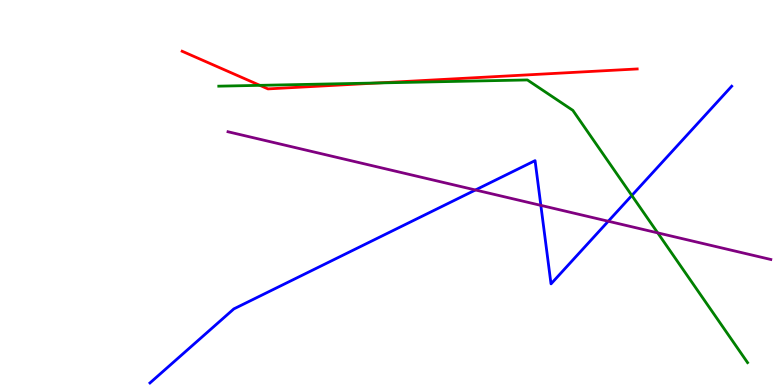[{'lines': ['blue', 'red'], 'intersections': []}, {'lines': ['green', 'red'], 'intersections': [{'x': 3.35, 'y': 7.78}, {'x': 4.88, 'y': 7.85}]}, {'lines': ['purple', 'red'], 'intersections': []}, {'lines': ['blue', 'green'], 'intersections': [{'x': 8.15, 'y': 4.92}]}, {'lines': ['blue', 'purple'], 'intersections': [{'x': 6.13, 'y': 5.07}, {'x': 6.98, 'y': 4.67}, {'x': 7.85, 'y': 4.25}]}, {'lines': ['green', 'purple'], 'intersections': [{'x': 8.49, 'y': 3.95}]}]